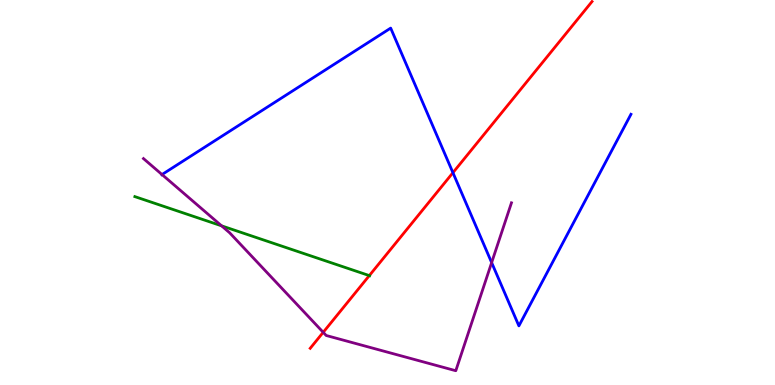[{'lines': ['blue', 'red'], 'intersections': [{'x': 5.84, 'y': 5.51}]}, {'lines': ['green', 'red'], 'intersections': [{'x': 4.77, 'y': 2.84}]}, {'lines': ['purple', 'red'], 'intersections': [{'x': 4.17, 'y': 1.37}]}, {'lines': ['blue', 'green'], 'intersections': []}, {'lines': ['blue', 'purple'], 'intersections': [{'x': 2.09, 'y': 5.47}, {'x': 6.34, 'y': 3.18}]}, {'lines': ['green', 'purple'], 'intersections': [{'x': 2.86, 'y': 4.13}]}]